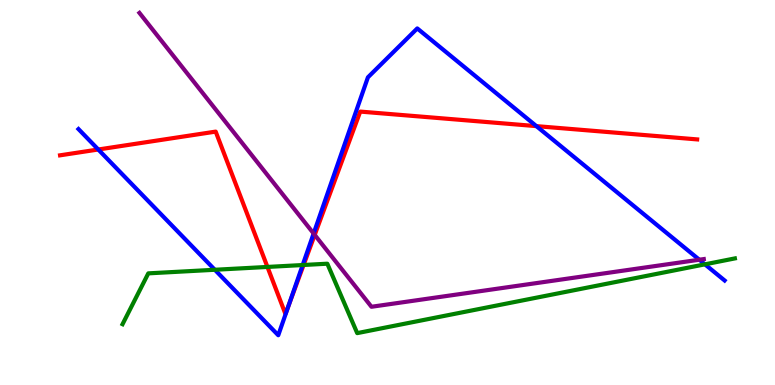[{'lines': ['blue', 'red'], 'intersections': [{'x': 1.27, 'y': 6.12}, {'x': 3.72, 'y': 2.04}, {'x': 6.92, 'y': 6.72}]}, {'lines': ['green', 'red'], 'intersections': [{'x': 3.45, 'y': 3.07}, {'x': 3.92, 'y': 3.12}]}, {'lines': ['purple', 'red'], 'intersections': [{'x': 4.06, 'y': 3.9}]}, {'lines': ['blue', 'green'], 'intersections': [{'x': 2.77, 'y': 2.99}, {'x': 3.91, 'y': 3.12}, {'x': 9.1, 'y': 3.13}]}, {'lines': ['blue', 'purple'], 'intersections': [{'x': 4.05, 'y': 3.93}, {'x': 9.02, 'y': 3.25}]}, {'lines': ['green', 'purple'], 'intersections': []}]